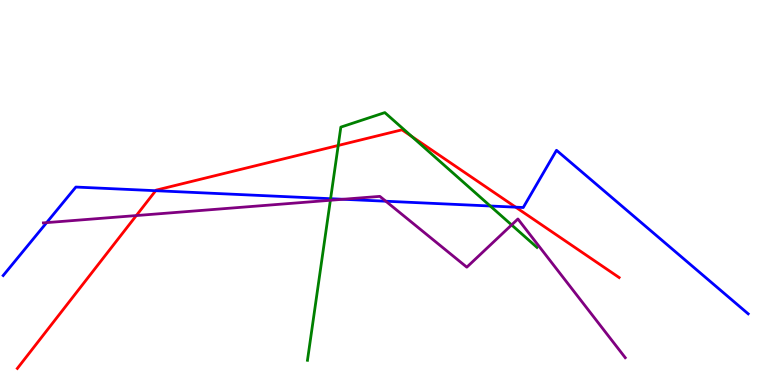[{'lines': ['blue', 'red'], 'intersections': [{'x': 2.01, 'y': 5.05}, {'x': 6.65, 'y': 4.62}]}, {'lines': ['green', 'red'], 'intersections': [{'x': 4.36, 'y': 6.22}, {'x': 5.31, 'y': 6.45}]}, {'lines': ['purple', 'red'], 'intersections': [{'x': 1.76, 'y': 4.4}]}, {'lines': ['blue', 'green'], 'intersections': [{'x': 4.27, 'y': 4.84}, {'x': 6.33, 'y': 4.65}]}, {'lines': ['blue', 'purple'], 'intersections': [{'x': 0.602, 'y': 4.22}, {'x': 4.43, 'y': 4.82}, {'x': 4.98, 'y': 4.77}]}, {'lines': ['green', 'purple'], 'intersections': [{'x': 4.26, 'y': 4.8}, {'x': 6.6, 'y': 4.16}]}]